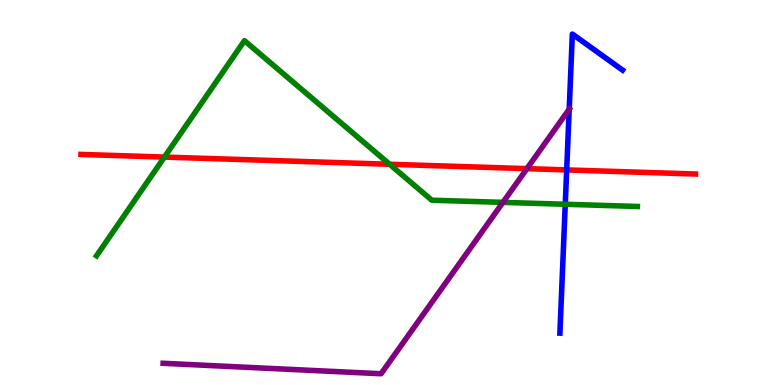[{'lines': ['blue', 'red'], 'intersections': [{'x': 7.31, 'y': 5.59}]}, {'lines': ['green', 'red'], 'intersections': [{'x': 2.12, 'y': 5.92}, {'x': 5.03, 'y': 5.73}]}, {'lines': ['purple', 'red'], 'intersections': [{'x': 6.8, 'y': 5.62}]}, {'lines': ['blue', 'green'], 'intersections': [{'x': 7.29, 'y': 4.69}]}, {'lines': ['blue', 'purple'], 'intersections': [{'x': 7.34, 'y': 7.16}]}, {'lines': ['green', 'purple'], 'intersections': [{'x': 6.49, 'y': 4.74}]}]